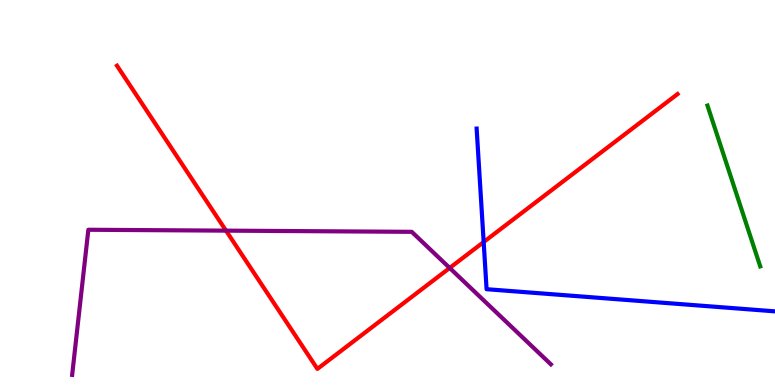[{'lines': ['blue', 'red'], 'intersections': [{'x': 6.24, 'y': 3.71}]}, {'lines': ['green', 'red'], 'intersections': []}, {'lines': ['purple', 'red'], 'intersections': [{'x': 2.92, 'y': 4.01}, {'x': 5.8, 'y': 3.04}]}, {'lines': ['blue', 'green'], 'intersections': []}, {'lines': ['blue', 'purple'], 'intersections': []}, {'lines': ['green', 'purple'], 'intersections': []}]